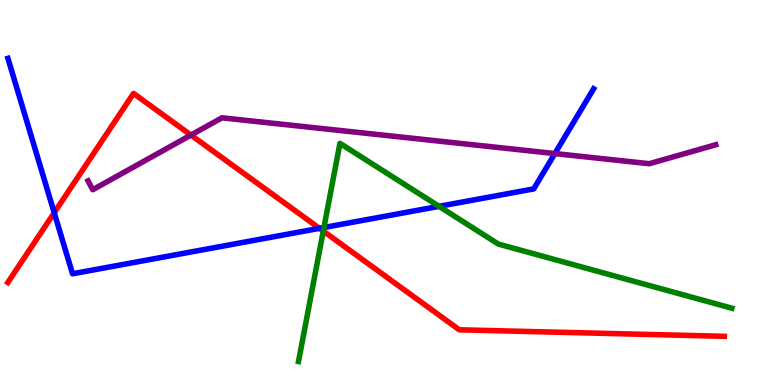[{'lines': ['blue', 'red'], 'intersections': [{'x': 0.7, 'y': 4.47}, {'x': 4.12, 'y': 4.07}]}, {'lines': ['green', 'red'], 'intersections': [{'x': 4.17, 'y': 4.0}]}, {'lines': ['purple', 'red'], 'intersections': [{'x': 2.46, 'y': 6.49}]}, {'lines': ['blue', 'green'], 'intersections': [{'x': 4.18, 'y': 4.09}, {'x': 5.66, 'y': 4.64}]}, {'lines': ['blue', 'purple'], 'intersections': [{'x': 7.16, 'y': 6.01}]}, {'lines': ['green', 'purple'], 'intersections': []}]